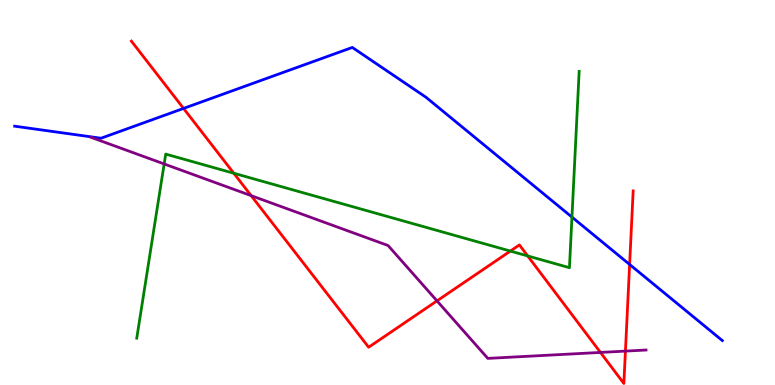[{'lines': ['blue', 'red'], 'intersections': [{'x': 2.37, 'y': 7.18}, {'x': 8.12, 'y': 3.13}]}, {'lines': ['green', 'red'], 'intersections': [{'x': 3.02, 'y': 5.5}, {'x': 6.59, 'y': 3.48}, {'x': 6.81, 'y': 3.35}]}, {'lines': ['purple', 'red'], 'intersections': [{'x': 3.24, 'y': 4.92}, {'x': 5.64, 'y': 2.19}, {'x': 7.75, 'y': 0.846}, {'x': 8.07, 'y': 0.88}]}, {'lines': ['blue', 'green'], 'intersections': [{'x': 7.38, 'y': 4.36}]}, {'lines': ['blue', 'purple'], 'intersections': []}, {'lines': ['green', 'purple'], 'intersections': [{'x': 2.12, 'y': 5.74}]}]